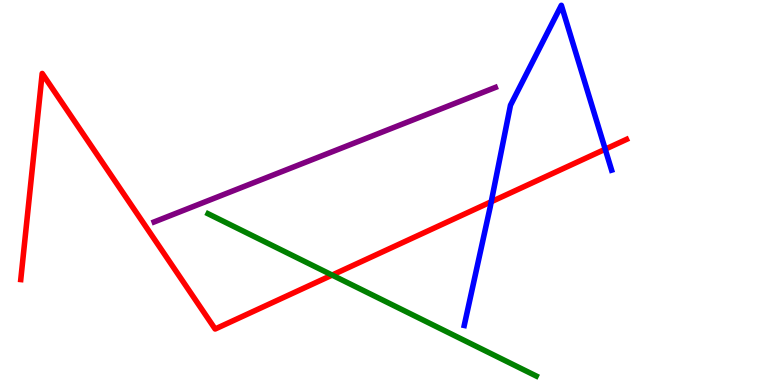[{'lines': ['blue', 'red'], 'intersections': [{'x': 6.34, 'y': 4.76}, {'x': 7.81, 'y': 6.12}]}, {'lines': ['green', 'red'], 'intersections': [{'x': 4.29, 'y': 2.86}]}, {'lines': ['purple', 'red'], 'intersections': []}, {'lines': ['blue', 'green'], 'intersections': []}, {'lines': ['blue', 'purple'], 'intersections': []}, {'lines': ['green', 'purple'], 'intersections': []}]